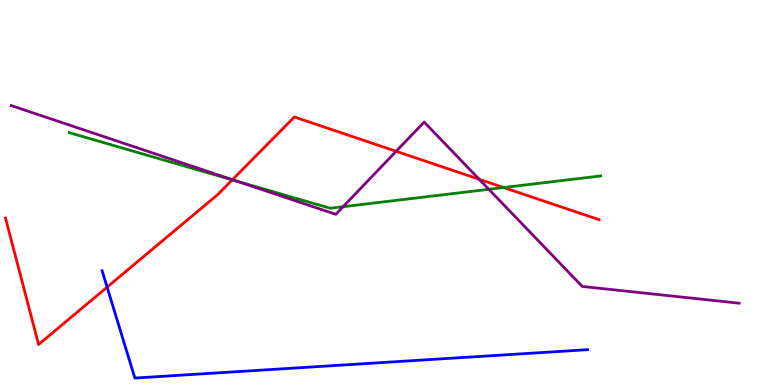[{'lines': ['blue', 'red'], 'intersections': [{'x': 1.38, 'y': 2.54}]}, {'lines': ['green', 'red'], 'intersections': [{'x': 3.0, 'y': 5.33}, {'x': 6.5, 'y': 5.13}]}, {'lines': ['purple', 'red'], 'intersections': [{'x': 3.0, 'y': 5.33}, {'x': 5.11, 'y': 6.07}, {'x': 6.18, 'y': 5.34}]}, {'lines': ['blue', 'green'], 'intersections': []}, {'lines': ['blue', 'purple'], 'intersections': []}, {'lines': ['green', 'purple'], 'intersections': [{'x': 3.06, 'y': 5.29}, {'x': 4.43, 'y': 4.63}, {'x': 6.31, 'y': 5.08}]}]